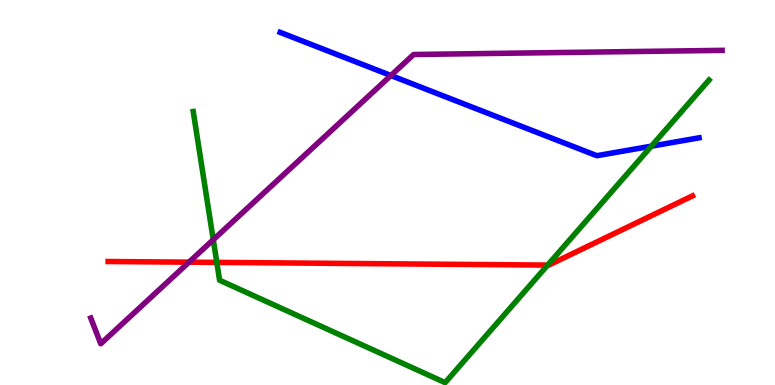[{'lines': ['blue', 'red'], 'intersections': []}, {'lines': ['green', 'red'], 'intersections': [{'x': 2.8, 'y': 3.18}, {'x': 7.07, 'y': 3.11}]}, {'lines': ['purple', 'red'], 'intersections': [{'x': 2.44, 'y': 3.19}]}, {'lines': ['blue', 'green'], 'intersections': [{'x': 8.4, 'y': 6.2}]}, {'lines': ['blue', 'purple'], 'intersections': [{'x': 5.04, 'y': 8.04}]}, {'lines': ['green', 'purple'], 'intersections': [{'x': 2.75, 'y': 3.77}]}]